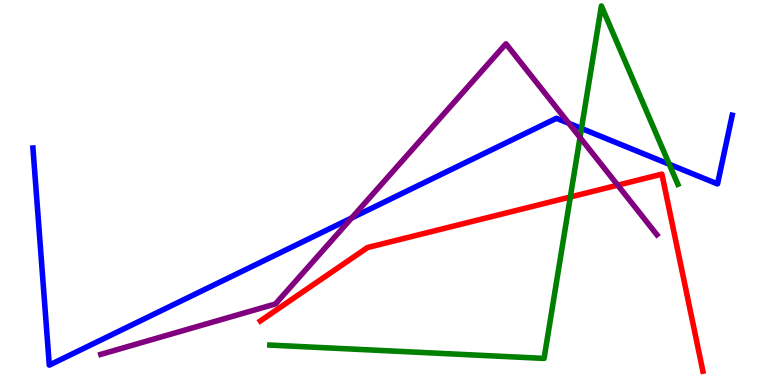[{'lines': ['blue', 'red'], 'intersections': []}, {'lines': ['green', 'red'], 'intersections': [{'x': 7.36, 'y': 4.88}]}, {'lines': ['purple', 'red'], 'intersections': [{'x': 7.97, 'y': 5.19}]}, {'lines': ['blue', 'green'], 'intersections': [{'x': 7.5, 'y': 6.66}, {'x': 8.64, 'y': 5.73}]}, {'lines': ['blue', 'purple'], 'intersections': [{'x': 4.54, 'y': 4.34}, {'x': 7.34, 'y': 6.8}]}, {'lines': ['green', 'purple'], 'intersections': [{'x': 7.48, 'y': 6.43}]}]